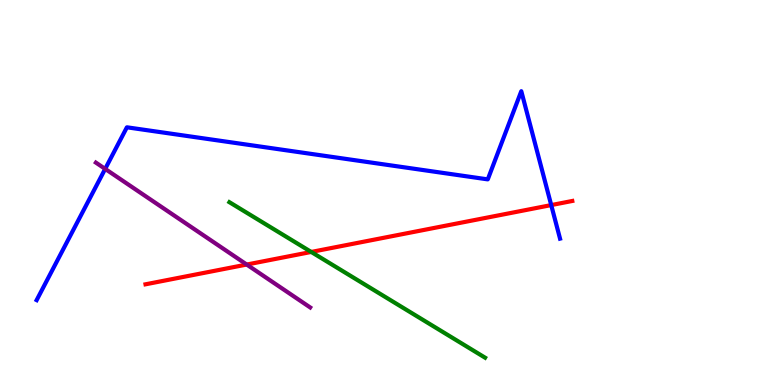[{'lines': ['blue', 'red'], 'intersections': [{'x': 7.11, 'y': 4.67}]}, {'lines': ['green', 'red'], 'intersections': [{'x': 4.02, 'y': 3.46}]}, {'lines': ['purple', 'red'], 'intersections': [{'x': 3.18, 'y': 3.13}]}, {'lines': ['blue', 'green'], 'intersections': []}, {'lines': ['blue', 'purple'], 'intersections': [{'x': 1.36, 'y': 5.61}]}, {'lines': ['green', 'purple'], 'intersections': []}]